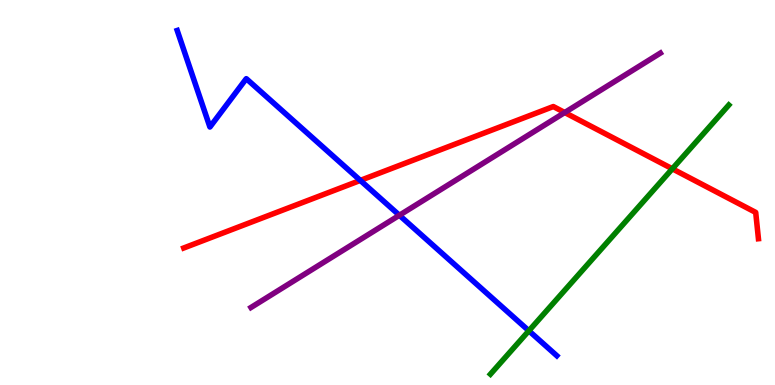[{'lines': ['blue', 'red'], 'intersections': [{'x': 4.65, 'y': 5.31}]}, {'lines': ['green', 'red'], 'intersections': [{'x': 8.68, 'y': 5.62}]}, {'lines': ['purple', 'red'], 'intersections': [{'x': 7.29, 'y': 7.08}]}, {'lines': ['blue', 'green'], 'intersections': [{'x': 6.82, 'y': 1.41}]}, {'lines': ['blue', 'purple'], 'intersections': [{'x': 5.15, 'y': 4.41}]}, {'lines': ['green', 'purple'], 'intersections': []}]